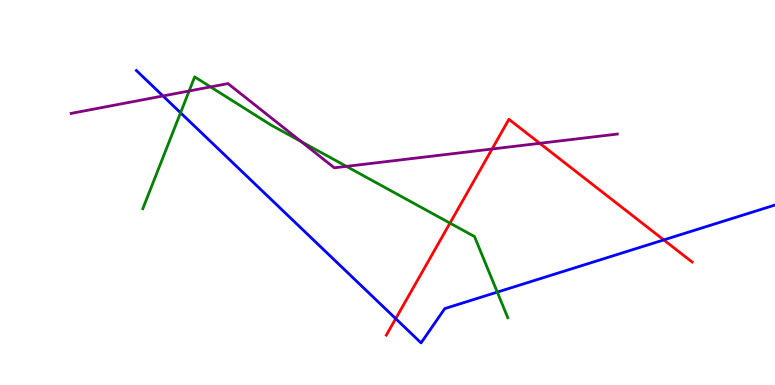[{'lines': ['blue', 'red'], 'intersections': [{'x': 5.11, 'y': 1.72}, {'x': 8.56, 'y': 3.77}]}, {'lines': ['green', 'red'], 'intersections': [{'x': 5.81, 'y': 4.2}]}, {'lines': ['purple', 'red'], 'intersections': [{'x': 6.35, 'y': 6.13}, {'x': 6.96, 'y': 6.28}]}, {'lines': ['blue', 'green'], 'intersections': [{'x': 2.33, 'y': 7.07}, {'x': 6.42, 'y': 2.41}]}, {'lines': ['blue', 'purple'], 'intersections': [{'x': 2.1, 'y': 7.51}]}, {'lines': ['green', 'purple'], 'intersections': [{'x': 2.44, 'y': 7.64}, {'x': 2.72, 'y': 7.74}, {'x': 3.89, 'y': 6.32}, {'x': 4.47, 'y': 5.68}]}]